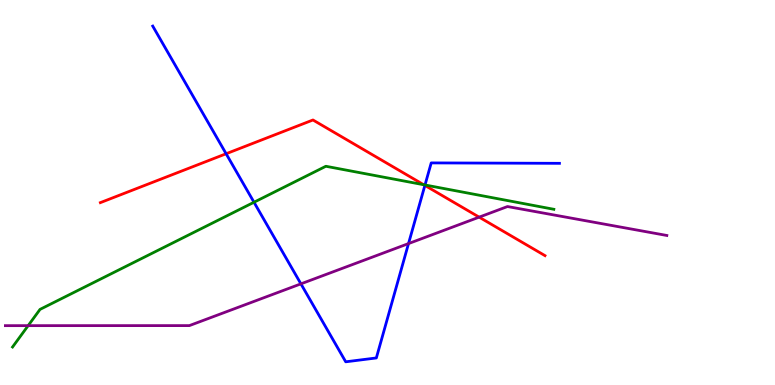[{'lines': ['blue', 'red'], 'intersections': [{'x': 2.92, 'y': 6.01}, {'x': 5.48, 'y': 5.18}]}, {'lines': ['green', 'red'], 'intersections': [{'x': 5.47, 'y': 5.2}]}, {'lines': ['purple', 'red'], 'intersections': [{'x': 6.18, 'y': 4.36}]}, {'lines': ['blue', 'green'], 'intersections': [{'x': 3.28, 'y': 4.75}, {'x': 5.48, 'y': 5.2}]}, {'lines': ['blue', 'purple'], 'intersections': [{'x': 3.88, 'y': 2.63}, {'x': 5.27, 'y': 3.67}]}, {'lines': ['green', 'purple'], 'intersections': [{'x': 0.363, 'y': 1.54}]}]